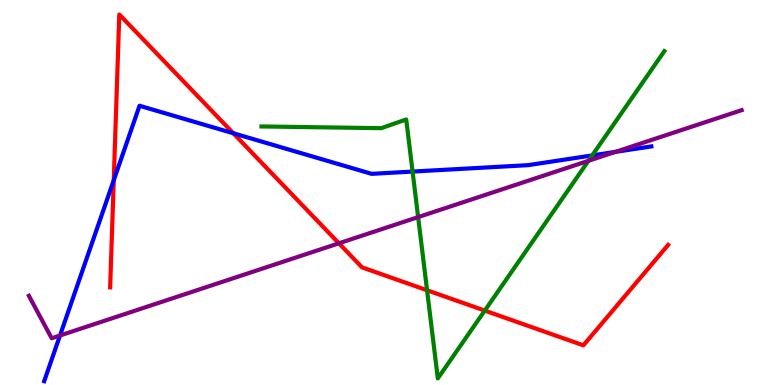[{'lines': ['blue', 'red'], 'intersections': [{'x': 1.47, 'y': 5.32}, {'x': 3.01, 'y': 6.54}]}, {'lines': ['green', 'red'], 'intersections': [{'x': 5.51, 'y': 2.46}, {'x': 6.26, 'y': 1.93}]}, {'lines': ['purple', 'red'], 'intersections': [{'x': 4.37, 'y': 3.68}]}, {'lines': ['blue', 'green'], 'intersections': [{'x': 5.32, 'y': 5.54}, {'x': 7.64, 'y': 5.96}]}, {'lines': ['blue', 'purple'], 'intersections': [{'x': 0.774, 'y': 1.29}, {'x': 7.94, 'y': 6.06}]}, {'lines': ['green', 'purple'], 'intersections': [{'x': 5.4, 'y': 4.36}, {'x': 7.59, 'y': 5.82}]}]